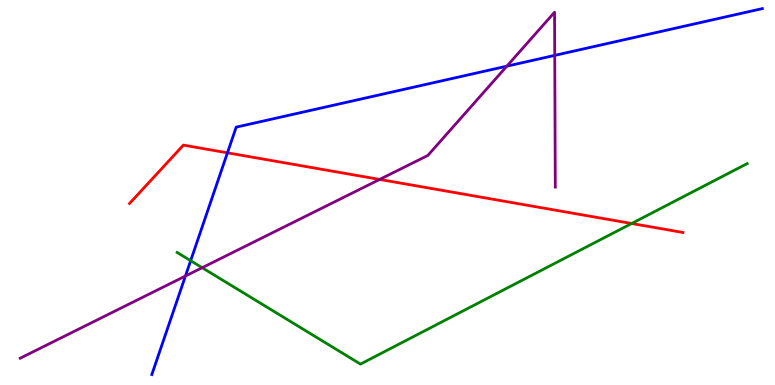[{'lines': ['blue', 'red'], 'intersections': [{'x': 2.93, 'y': 6.03}]}, {'lines': ['green', 'red'], 'intersections': [{'x': 8.15, 'y': 4.19}]}, {'lines': ['purple', 'red'], 'intersections': [{'x': 4.9, 'y': 5.34}]}, {'lines': ['blue', 'green'], 'intersections': [{'x': 2.46, 'y': 3.23}]}, {'lines': ['blue', 'purple'], 'intersections': [{'x': 2.39, 'y': 2.83}, {'x': 6.54, 'y': 8.28}, {'x': 7.16, 'y': 8.56}]}, {'lines': ['green', 'purple'], 'intersections': [{'x': 2.61, 'y': 3.05}]}]